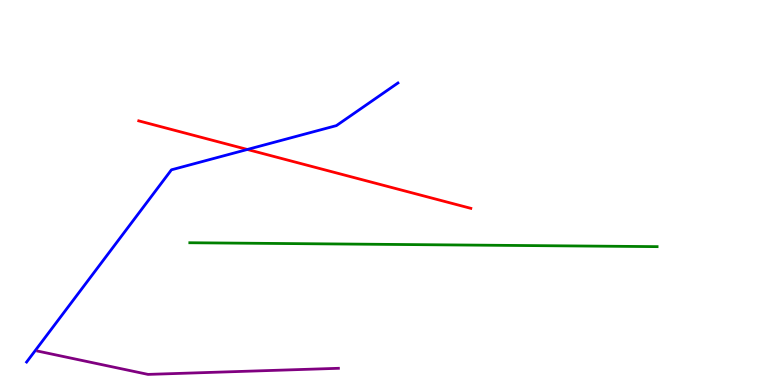[{'lines': ['blue', 'red'], 'intersections': [{'x': 3.19, 'y': 6.12}]}, {'lines': ['green', 'red'], 'intersections': []}, {'lines': ['purple', 'red'], 'intersections': []}, {'lines': ['blue', 'green'], 'intersections': []}, {'lines': ['blue', 'purple'], 'intersections': []}, {'lines': ['green', 'purple'], 'intersections': []}]